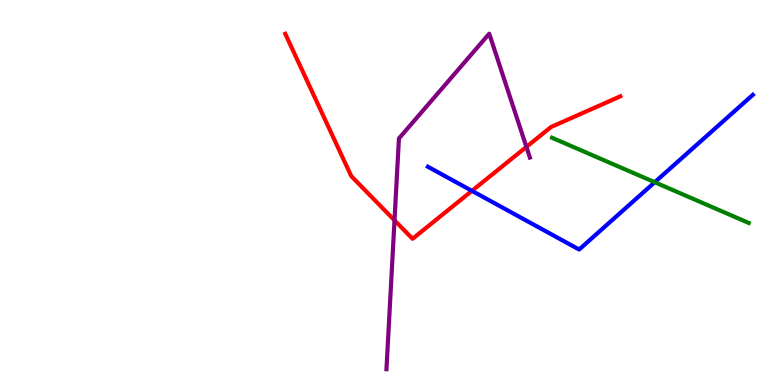[{'lines': ['blue', 'red'], 'intersections': [{'x': 6.09, 'y': 5.04}]}, {'lines': ['green', 'red'], 'intersections': []}, {'lines': ['purple', 'red'], 'intersections': [{'x': 5.09, 'y': 4.28}, {'x': 6.79, 'y': 6.18}]}, {'lines': ['blue', 'green'], 'intersections': [{'x': 8.45, 'y': 5.27}]}, {'lines': ['blue', 'purple'], 'intersections': []}, {'lines': ['green', 'purple'], 'intersections': []}]